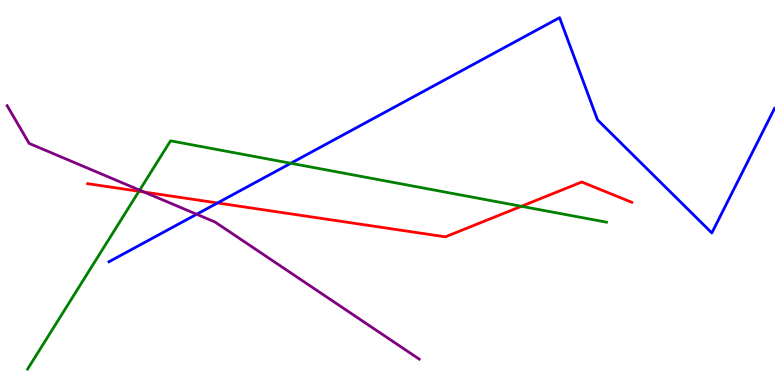[{'lines': ['blue', 'red'], 'intersections': [{'x': 2.81, 'y': 4.73}]}, {'lines': ['green', 'red'], 'intersections': [{'x': 1.79, 'y': 5.03}, {'x': 6.73, 'y': 4.64}]}, {'lines': ['purple', 'red'], 'intersections': [{'x': 1.86, 'y': 5.01}]}, {'lines': ['blue', 'green'], 'intersections': [{'x': 3.75, 'y': 5.76}]}, {'lines': ['blue', 'purple'], 'intersections': [{'x': 2.54, 'y': 4.43}]}, {'lines': ['green', 'purple'], 'intersections': [{'x': 1.8, 'y': 5.06}]}]